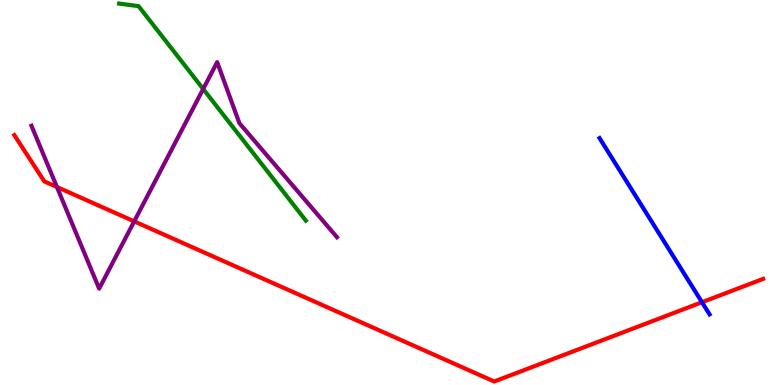[{'lines': ['blue', 'red'], 'intersections': [{'x': 9.06, 'y': 2.15}]}, {'lines': ['green', 'red'], 'intersections': []}, {'lines': ['purple', 'red'], 'intersections': [{'x': 0.734, 'y': 5.14}, {'x': 1.73, 'y': 4.25}]}, {'lines': ['blue', 'green'], 'intersections': []}, {'lines': ['blue', 'purple'], 'intersections': []}, {'lines': ['green', 'purple'], 'intersections': [{'x': 2.62, 'y': 7.69}]}]